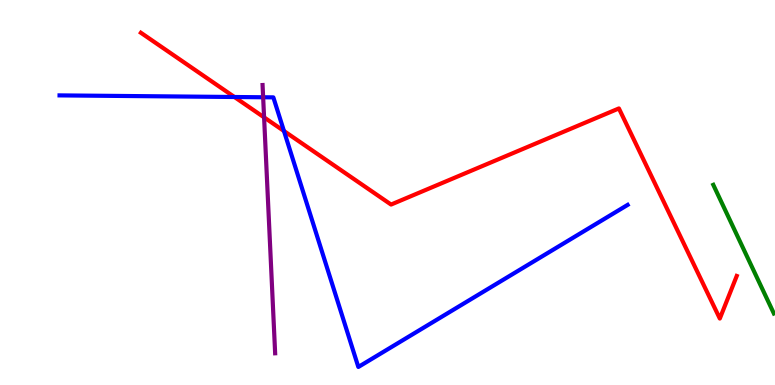[{'lines': ['blue', 'red'], 'intersections': [{'x': 3.03, 'y': 7.48}, {'x': 3.66, 'y': 6.6}]}, {'lines': ['green', 'red'], 'intersections': []}, {'lines': ['purple', 'red'], 'intersections': [{'x': 3.41, 'y': 6.95}]}, {'lines': ['blue', 'green'], 'intersections': []}, {'lines': ['blue', 'purple'], 'intersections': [{'x': 3.4, 'y': 7.47}]}, {'lines': ['green', 'purple'], 'intersections': []}]